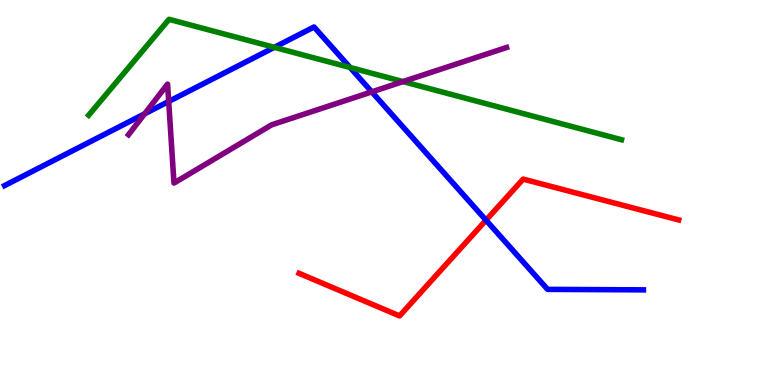[{'lines': ['blue', 'red'], 'intersections': [{'x': 6.27, 'y': 4.28}]}, {'lines': ['green', 'red'], 'intersections': []}, {'lines': ['purple', 'red'], 'intersections': []}, {'lines': ['blue', 'green'], 'intersections': [{'x': 3.54, 'y': 8.77}, {'x': 4.52, 'y': 8.25}]}, {'lines': ['blue', 'purple'], 'intersections': [{'x': 1.87, 'y': 7.04}, {'x': 2.18, 'y': 7.36}, {'x': 4.8, 'y': 7.61}]}, {'lines': ['green', 'purple'], 'intersections': [{'x': 5.2, 'y': 7.88}]}]